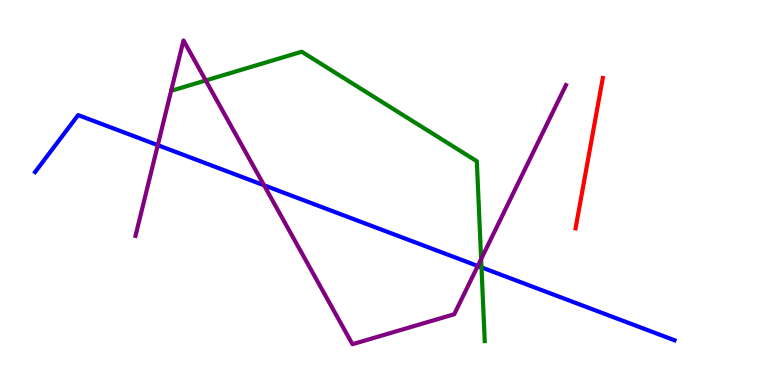[{'lines': ['blue', 'red'], 'intersections': []}, {'lines': ['green', 'red'], 'intersections': []}, {'lines': ['purple', 'red'], 'intersections': []}, {'lines': ['blue', 'green'], 'intersections': [{'x': 6.21, 'y': 3.06}]}, {'lines': ['blue', 'purple'], 'intersections': [{'x': 2.04, 'y': 6.23}, {'x': 3.41, 'y': 5.19}, {'x': 6.16, 'y': 3.09}]}, {'lines': ['green', 'purple'], 'intersections': [{'x': 2.65, 'y': 7.91}, {'x': 6.21, 'y': 3.27}]}]